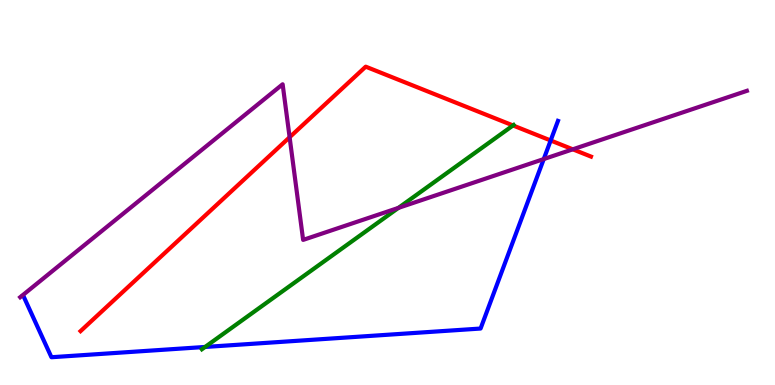[{'lines': ['blue', 'red'], 'intersections': [{'x': 7.11, 'y': 6.35}]}, {'lines': ['green', 'red'], 'intersections': [{'x': 6.62, 'y': 6.74}]}, {'lines': ['purple', 'red'], 'intersections': [{'x': 3.74, 'y': 6.44}, {'x': 7.39, 'y': 6.12}]}, {'lines': ['blue', 'green'], 'intersections': [{'x': 2.65, 'y': 0.988}]}, {'lines': ['blue', 'purple'], 'intersections': [{'x': 7.02, 'y': 5.87}]}, {'lines': ['green', 'purple'], 'intersections': [{'x': 5.14, 'y': 4.6}]}]